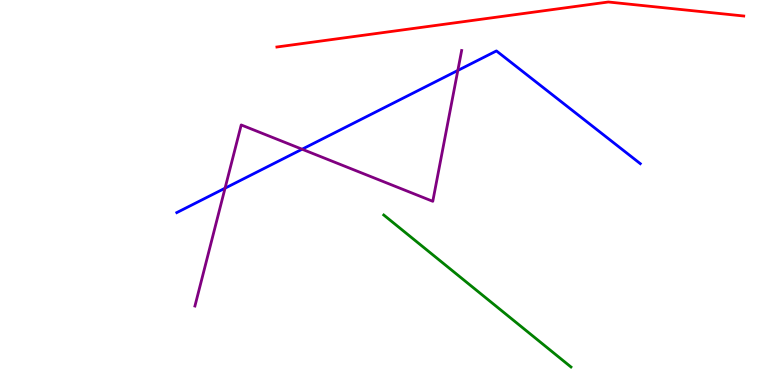[{'lines': ['blue', 'red'], 'intersections': []}, {'lines': ['green', 'red'], 'intersections': []}, {'lines': ['purple', 'red'], 'intersections': []}, {'lines': ['blue', 'green'], 'intersections': []}, {'lines': ['blue', 'purple'], 'intersections': [{'x': 2.9, 'y': 5.11}, {'x': 3.9, 'y': 6.12}, {'x': 5.91, 'y': 8.17}]}, {'lines': ['green', 'purple'], 'intersections': []}]